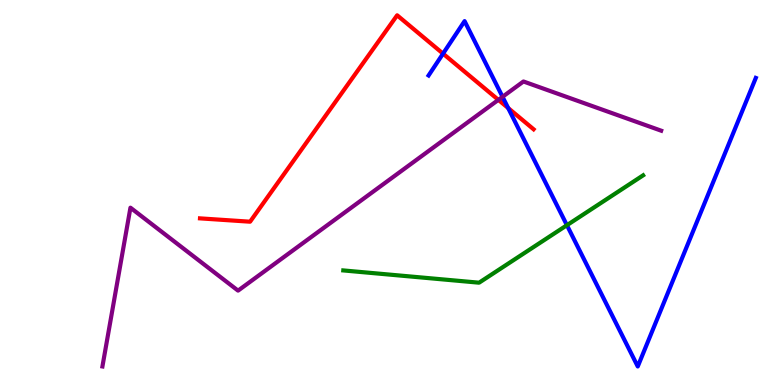[{'lines': ['blue', 'red'], 'intersections': [{'x': 5.72, 'y': 8.61}, {'x': 6.56, 'y': 7.19}]}, {'lines': ['green', 'red'], 'intersections': []}, {'lines': ['purple', 'red'], 'intersections': [{'x': 6.43, 'y': 7.41}]}, {'lines': ['blue', 'green'], 'intersections': [{'x': 7.32, 'y': 4.15}]}, {'lines': ['blue', 'purple'], 'intersections': [{'x': 6.48, 'y': 7.49}]}, {'lines': ['green', 'purple'], 'intersections': []}]